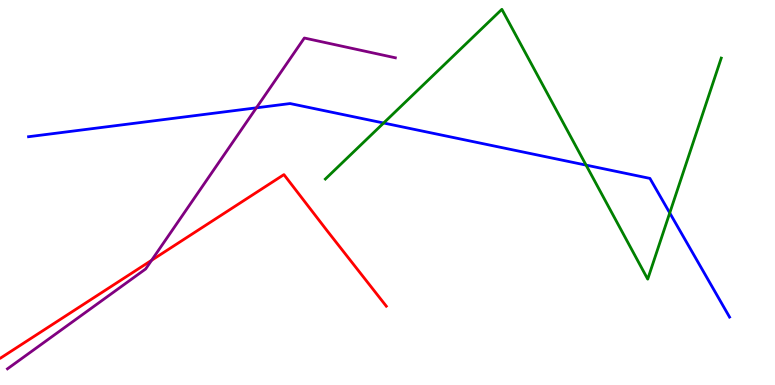[{'lines': ['blue', 'red'], 'intersections': []}, {'lines': ['green', 'red'], 'intersections': []}, {'lines': ['purple', 'red'], 'intersections': [{'x': 1.96, 'y': 3.24}]}, {'lines': ['blue', 'green'], 'intersections': [{'x': 4.95, 'y': 6.8}, {'x': 7.56, 'y': 5.71}, {'x': 8.64, 'y': 4.47}]}, {'lines': ['blue', 'purple'], 'intersections': [{'x': 3.31, 'y': 7.2}]}, {'lines': ['green', 'purple'], 'intersections': []}]